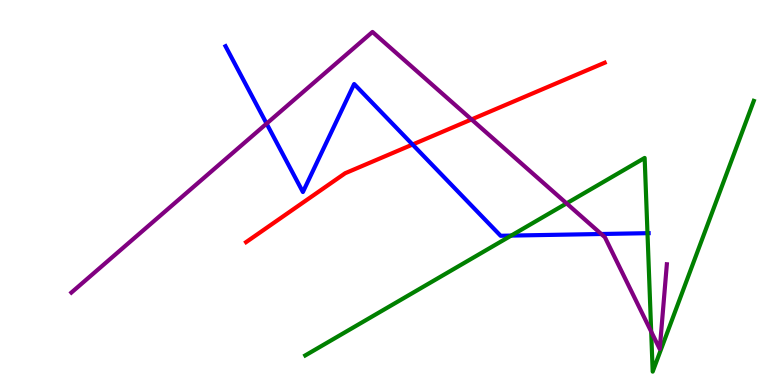[{'lines': ['blue', 'red'], 'intersections': [{'x': 5.32, 'y': 6.25}]}, {'lines': ['green', 'red'], 'intersections': []}, {'lines': ['purple', 'red'], 'intersections': [{'x': 6.08, 'y': 6.9}]}, {'lines': ['blue', 'green'], 'intersections': [{'x': 6.6, 'y': 3.88}, {'x': 8.35, 'y': 3.94}]}, {'lines': ['blue', 'purple'], 'intersections': [{'x': 3.44, 'y': 6.79}, {'x': 7.76, 'y': 3.92}]}, {'lines': ['green', 'purple'], 'intersections': [{'x': 7.31, 'y': 4.72}, {'x': 8.4, 'y': 1.39}]}]